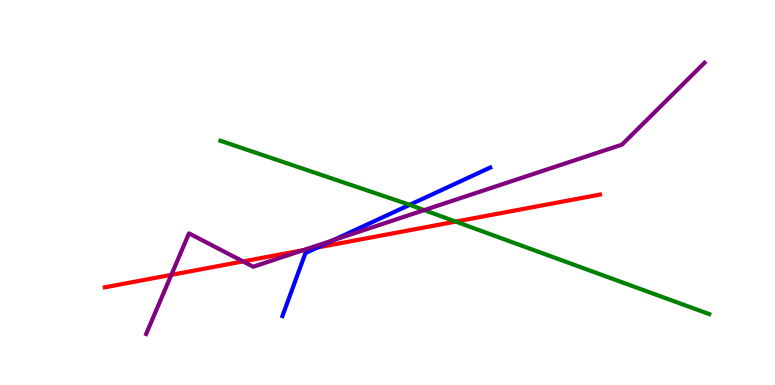[{'lines': ['blue', 'red'], 'intersections': [{'x': 4.1, 'y': 3.57}]}, {'lines': ['green', 'red'], 'intersections': [{'x': 5.88, 'y': 4.24}]}, {'lines': ['purple', 'red'], 'intersections': [{'x': 2.21, 'y': 2.86}, {'x': 3.14, 'y': 3.21}, {'x': 3.91, 'y': 3.5}]}, {'lines': ['blue', 'green'], 'intersections': [{'x': 5.29, 'y': 4.68}]}, {'lines': ['blue', 'purple'], 'intersections': [{'x': 4.3, 'y': 3.76}]}, {'lines': ['green', 'purple'], 'intersections': [{'x': 5.47, 'y': 4.54}]}]